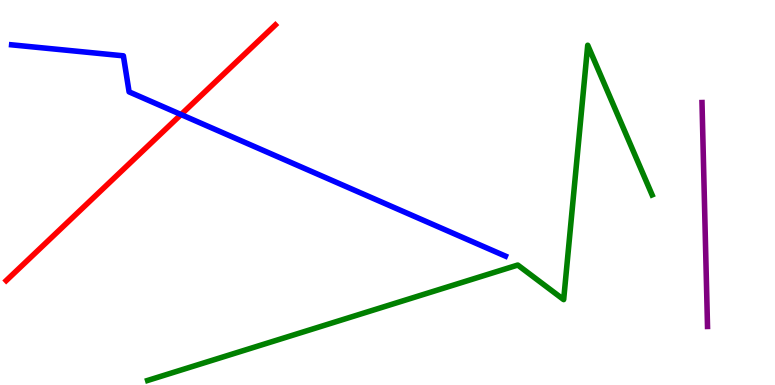[{'lines': ['blue', 'red'], 'intersections': [{'x': 2.34, 'y': 7.02}]}, {'lines': ['green', 'red'], 'intersections': []}, {'lines': ['purple', 'red'], 'intersections': []}, {'lines': ['blue', 'green'], 'intersections': []}, {'lines': ['blue', 'purple'], 'intersections': []}, {'lines': ['green', 'purple'], 'intersections': []}]